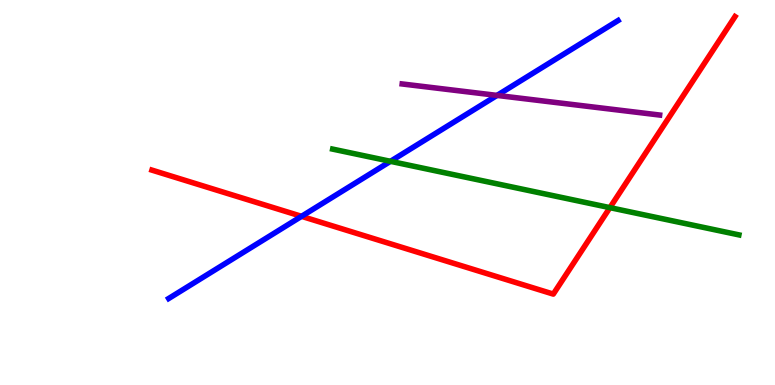[{'lines': ['blue', 'red'], 'intersections': [{'x': 3.89, 'y': 4.38}]}, {'lines': ['green', 'red'], 'intersections': [{'x': 7.87, 'y': 4.61}]}, {'lines': ['purple', 'red'], 'intersections': []}, {'lines': ['blue', 'green'], 'intersections': [{'x': 5.04, 'y': 5.81}]}, {'lines': ['blue', 'purple'], 'intersections': [{'x': 6.41, 'y': 7.52}]}, {'lines': ['green', 'purple'], 'intersections': []}]